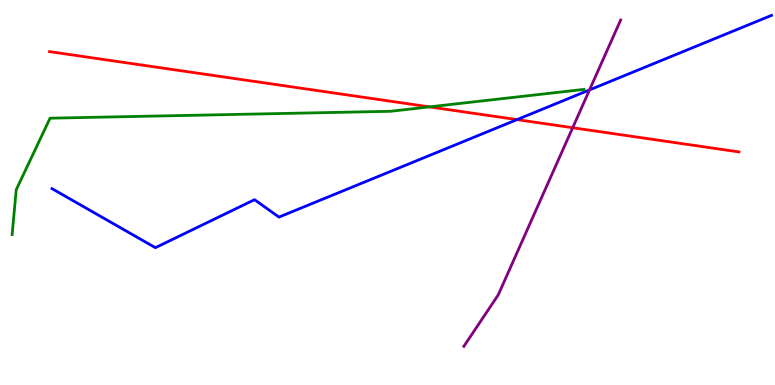[{'lines': ['blue', 'red'], 'intersections': [{'x': 6.67, 'y': 6.89}]}, {'lines': ['green', 'red'], 'intersections': [{'x': 5.54, 'y': 7.22}]}, {'lines': ['purple', 'red'], 'intersections': [{'x': 7.39, 'y': 6.68}]}, {'lines': ['blue', 'green'], 'intersections': []}, {'lines': ['blue', 'purple'], 'intersections': [{'x': 7.61, 'y': 7.66}]}, {'lines': ['green', 'purple'], 'intersections': []}]